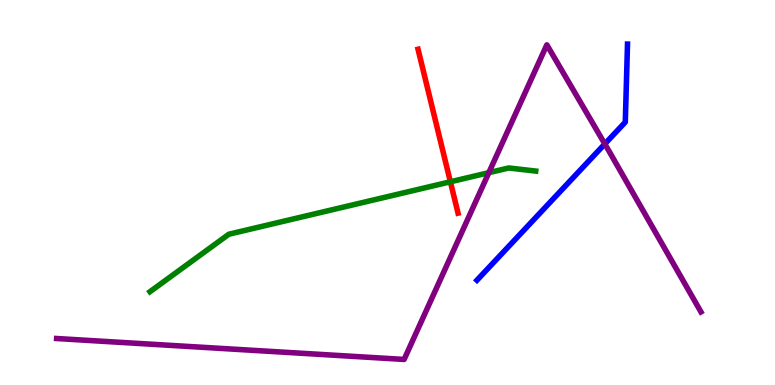[{'lines': ['blue', 'red'], 'intersections': []}, {'lines': ['green', 'red'], 'intersections': [{'x': 5.81, 'y': 5.28}]}, {'lines': ['purple', 'red'], 'intersections': []}, {'lines': ['blue', 'green'], 'intersections': []}, {'lines': ['blue', 'purple'], 'intersections': [{'x': 7.8, 'y': 6.26}]}, {'lines': ['green', 'purple'], 'intersections': [{'x': 6.31, 'y': 5.51}]}]